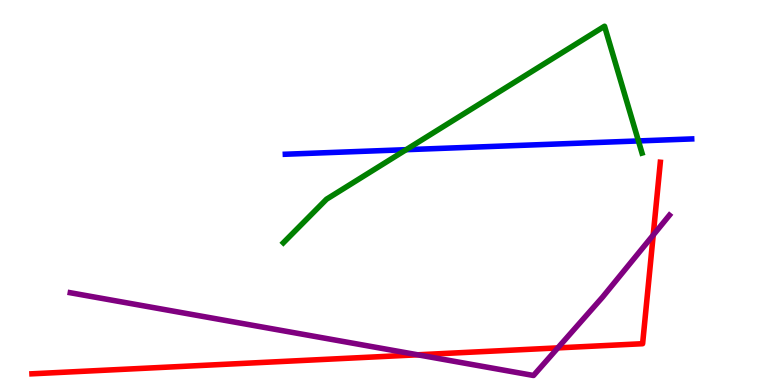[{'lines': ['blue', 'red'], 'intersections': []}, {'lines': ['green', 'red'], 'intersections': []}, {'lines': ['purple', 'red'], 'intersections': [{'x': 5.39, 'y': 0.785}, {'x': 7.2, 'y': 0.964}, {'x': 8.43, 'y': 3.89}]}, {'lines': ['blue', 'green'], 'intersections': [{'x': 5.24, 'y': 6.11}, {'x': 8.24, 'y': 6.34}]}, {'lines': ['blue', 'purple'], 'intersections': []}, {'lines': ['green', 'purple'], 'intersections': []}]